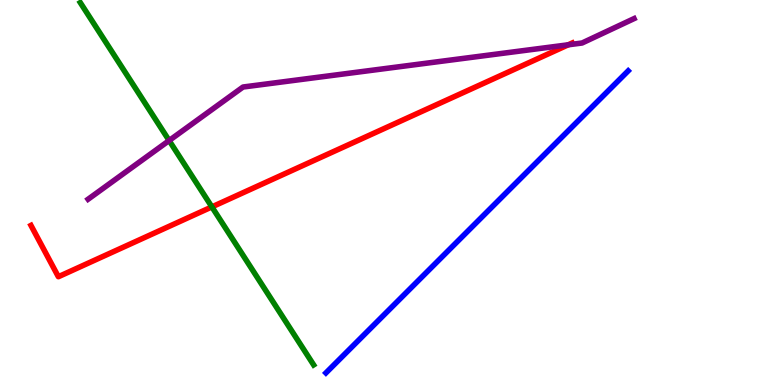[{'lines': ['blue', 'red'], 'intersections': []}, {'lines': ['green', 'red'], 'intersections': [{'x': 2.73, 'y': 4.63}]}, {'lines': ['purple', 'red'], 'intersections': [{'x': 7.33, 'y': 8.84}]}, {'lines': ['blue', 'green'], 'intersections': []}, {'lines': ['blue', 'purple'], 'intersections': []}, {'lines': ['green', 'purple'], 'intersections': [{'x': 2.18, 'y': 6.35}]}]